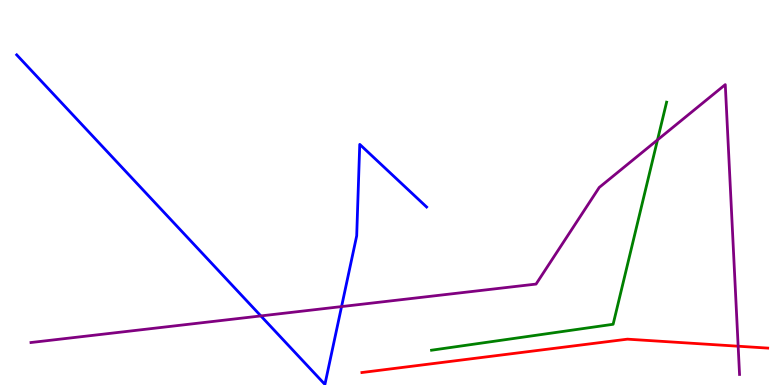[{'lines': ['blue', 'red'], 'intersections': []}, {'lines': ['green', 'red'], 'intersections': []}, {'lines': ['purple', 'red'], 'intersections': [{'x': 9.52, 'y': 1.01}]}, {'lines': ['blue', 'green'], 'intersections': []}, {'lines': ['blue', 'purple'], 'intersections': [{'x': 3.37, 'y': 1.79}, {'x': 4.41, 'y': 2.04}]}, {'lines': ['green', 'purple'], 'intersections': [{'x': 8.48, 'y': 6.37}]}]